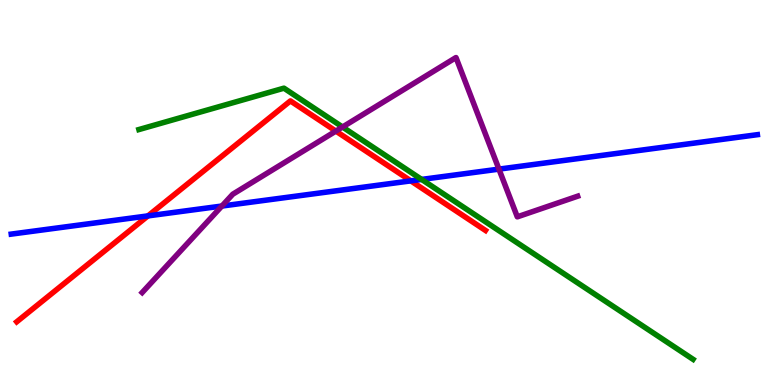[{'lines': ['blue', 'red'], 'intersections': [{'x': 1.91, 'y': 4.39}, {'x': 5.3, 'y': 5.3}]}, {'lines': ['green', 'red'], 'intersections': []}, {'lines': ['purple', 'red'], 'intersections': [{'x': 4.33, 'y': 6.59}]}, {'lines': ['blue', 'green'], 'intersections': [{'x': 5.44, 'y': 5.34}]}, {'lines': ['blue', 'purple'], 'intersections': [{'x': 2.86, 'y': 4.65}, {'x': 6.44, 'y': 5.61}]}, {'lines': ['green', 'purple'], 'intersections': [{'x': 4.42, 'y': 6.7}]}]